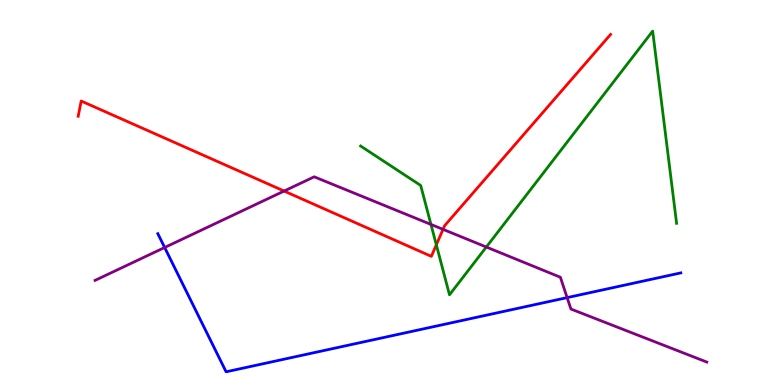[{'lines': ['blue', 'red'], 'intersections': []}, {'lines': ['green', 'red'], 'intersections': [{'x': 5.63, 'y': 3.64}]}, {'lines': ['purple', 'red'], 'intersections': [{'x': 3.67, 'y': 5.04}, {'x': 5.72, 'y': 4.04}]}, {'lines': ['blue', 'green'], 'intersections': []}, {'lines': ['blue', 'purple'], 'intersections': [{'x': 2.12, 'y': 3.57}, {'x': 7.32, 'y': 2.27}]}, {'lines': ['green', 'purple'], 'intersections': [{'x': 5.56, 'y': 4.17}, {'x': 6.28, 'y': 3.58}]}]